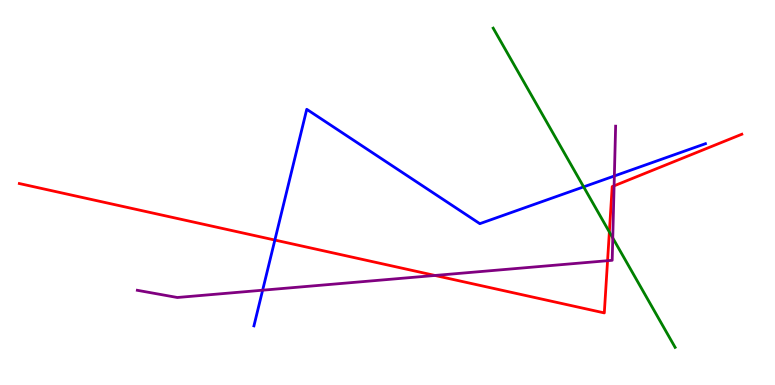[{'lines': ['blue', 'red'], 'intersections': [{'x': 3.55, 'y': 3.76}]}, {'lines': ['green', 'red'], 'intersections': [{'x': 7.86, 'y': 3.97}]}, {'lines': ['purple', 'red'], 'intersections': [{'x': 5.61, 'y': 2.85}, {'x': 7.84, 'y': 3.23}, {'x': 7.92, 'y': 5.17}]}, {'lines': ['blue', 'green'], 'intersections': [{'x': 7.53, 'y': 5.15}]}, {'lines': ['blue', 'purple'], 'intersections': [{'x': 3.39, 'y': 2.46}, {'x': 7.93, 'y': 5.43}]}, {'lines': ['green', 'purple'], 'intersections': [{'x': 7.91, 'y': 3.82}]}]